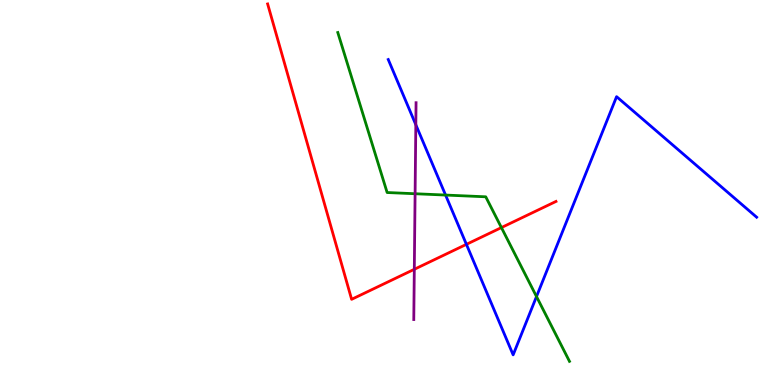[{'lines': ['blue', 'red'], 'intersections': [{'x': 6.02, 'y': 3.65}]}, {'lines': ['green', 'red'], 'intersections': [{'x': 6.47, 'y': 4.09}]}, {'lines': ['purple', 'red'], 'intersections': [{'x': 5.35, 'y': 3.01}]}, {'lines': ['blue', 'green'], 'intersections': [{'x': 5.75, 'y': 4.93}, {'x': 6.92, 'y': 2.3}]}, {'lines': ['blue', 'purple'], 'intersections': [{'x': 5.37, 'y': 6.76}]}, {'lines': ['green', 'purple'], 'intersections': [{'x': 5.36, 'y': 4.97}]}]